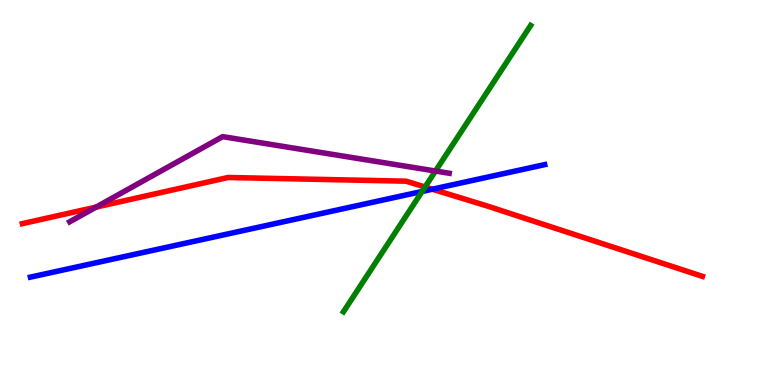[{'lines': ['blue', 'red'], 'intersections': [{'x': 5.58, 'y': 5.09}]}, {'lines': ['green', 'red'], 'intersections': [{'x': 5.48, 'y': 5.14}]}, {'lines': ['purple', 'red'], 'intersections': [{'x': 1.24, 'y': 4.62}]}, {'lines': ['blue', 'green'], 'intersections': [{'x': 5.45, 'y': 5.03}]}, {'lines': ['blue', 'purple'], 'intersections': []}, {'lines': ['green', 'purple'], 'intersections': [{'x': 5.62, 'y': 5.56}]}]